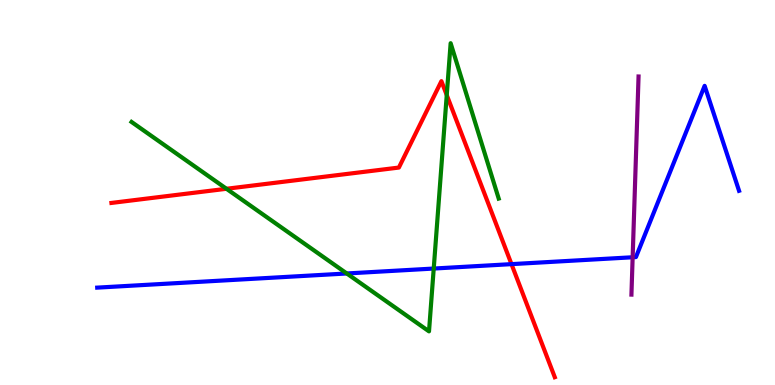[{'lines': ['blue', 'red'], 'intersections': [{'x': 6.6, 'y': 3.14}]}, {'lines': ['green', 'red'], 'intersections': [{'x': 2.92, 'y': 5.1}, {'x': 5.76, 'y': 7.53}]}, {'lines': ['purple', 'red'], 'intersections': []}, {'lines': ['blue', 'green'], 'intersections': [{'x': 4.47, 'y': 2.9}, {'x': 5.6, 'y': 3.02}]}, {'lines': ['blue', 'purple'], 'intersections': [{'x': 8.16, 'y': 3.32}]}, {'lines': ['green', 'purple'], 'intersections': []}]